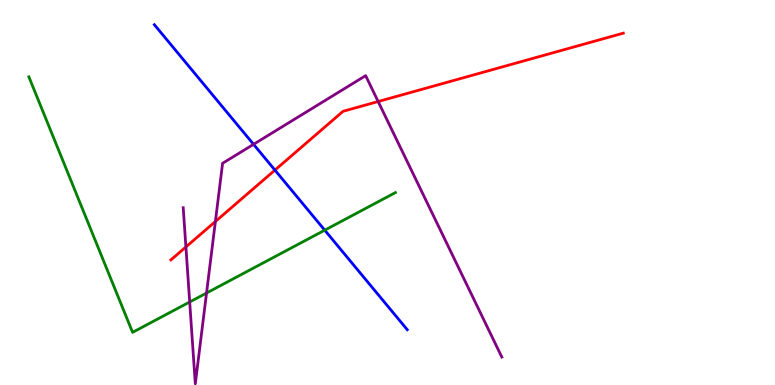[{'lines': ['blue', 'red'], 'intersections': [{'x': 3.55, 'y': 5.58}]}, {'lines': ['green', 'red'], 'intersections': []}, {'lines': ['purple', 'red'], 'intersections': [{'x': 2.4, 'y': 3.59}, {'x': 2.78, 'y': 4.25}, {'x': 4.88, 'y': 7.36}]}, {'lines': ['blue', 'green'], 'intersections': [{'x': 4.19, 'y': 4.02}]}, {'lines': ['blue', 'purple'], 'intersections': [{'x': 3.27, 'y': 6.25}]}, {'lines': ['green', 'purple'], 'intersections': [{'x': 2.45, 'y': 2.16}, {'x': 2.67, 'y': 2.39}]}]